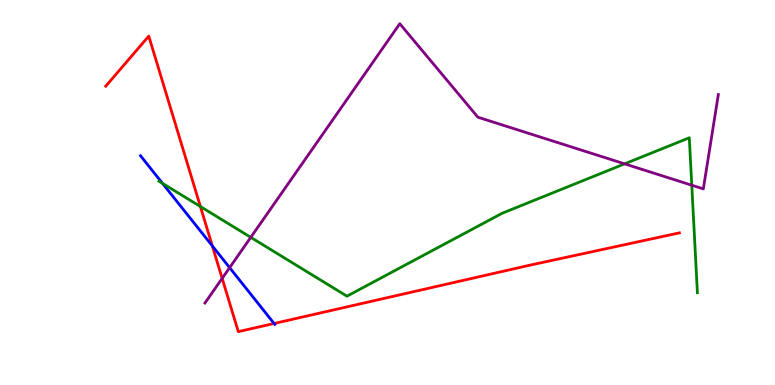[{'lines': ['blue', 'red'], 'intersections': [{'x': 2.74, 'y': 3.61}, {'x': 3.54, 'y': 1.6}]}, {'lines': ['green', 'red'], 'intersections': [{'x': 2.59, 'y': 4.64}]}, {'lines': ['purple', 'red'], 'intersections': [{'x': 2.87, 'y': 2.77}]}, {'lines': ['blue', 'green'], 'intersections': [{'x': 2.1, 'y': 5.24}]}, {'lines': ['blue', 'purple'], 'intersections': [{'x': 2.96, 'y': 3.05}]}, {'lines': ['green', 'purple'], 'intersections': [{'x': 3.24, 'y': 3.84}, {'x': 8.06, 'y': 5.74}, {'x': 8.93, 'y': 5.19}]}]